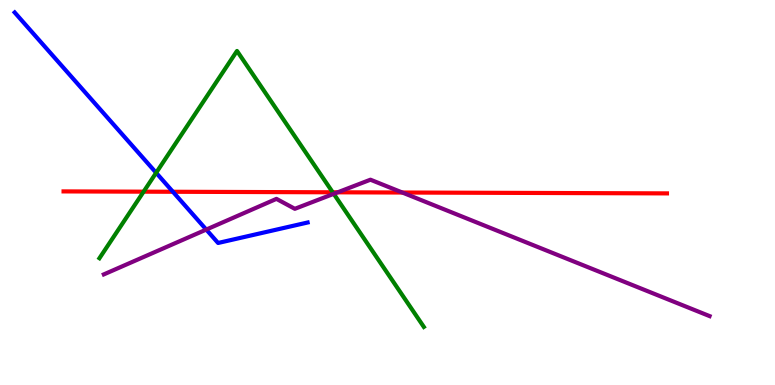[{'lines': ['blue', 'red'], 'intersections': [{'x': 2.23, 'y': 5.02}]}, {'lines': ['green', 'red'], 'intersections': [{'x': 1.85, 'y': 5.02}, {'x': 4.29, 'y': 5.01}]}, {'lines': ['purple', 'red'], 'intersections': [{'x': 4.36, 'y': 5.01}, {'x': 5.19, 'y': 5.0}]}, {'lines': ['blue', 'green'], 'intersections': [{'x': 2.01, 'y': 5.51}]}, {'lines': ['blue', 'purple'], 'intersections': [{'x': 2.66, 'y': 4.04}]}, {'lines': ['green', 'purple'], 'intersections': [{'x': 4.31, 'y': 4.97}]}]